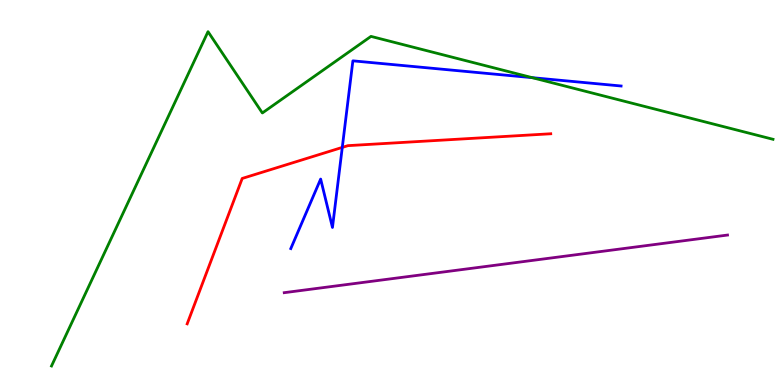[{'lines': ['blue', 'red'], 'intersections': [{'x': 4.42, 'y': 6.17}]}, {'lines': ['green', 'red'], 'intersections': []}, {'lines': ['purple', 'red'], 'intersections': []}, {'lines': ['blue', 'green'], 'intersections': [{'x': 6.87, 'y': 7.98}]}, {'lines': ['blue', 'purple'], 'intersections': []}, {'lines': ['green', 'purple'], 'intersections': []}]